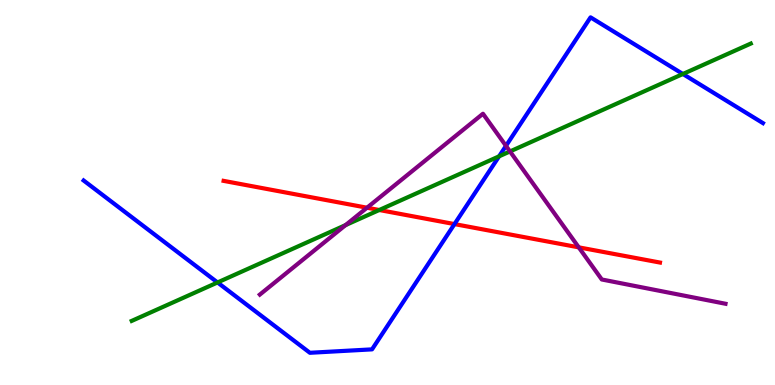[{'lines': ['blue', 'red'], 'intersections': [{'x': 5.86, 'y': 4.18}]}, {'lines': ['green', 'red'], 'intersections': [{'x': 4.89, 'y': 4.55}]}, {'lines': ['purple', 'red'], 'intersections': [{'x': 4.74, 'y': 4.6}, {'x': 7.47, 'y': 3.58}]}, {'lines': ['blue', 'green'], 'intersections': [{'x': 2.81, 'y': 2.66}, {'x': 6.44, 'y': 5.94}, {'x': 8.81, 'y': 8.08}]}, {'lines': ['blue', 'purple'], 'intersections': [{'x': 6.53, 'y': 6.21}]}, {'lines': ['green', 'purple'], 'intersections': [{'x': 4.46, 'y': 4.15}, {'x': 6.58, 'y': 6.07}]}]